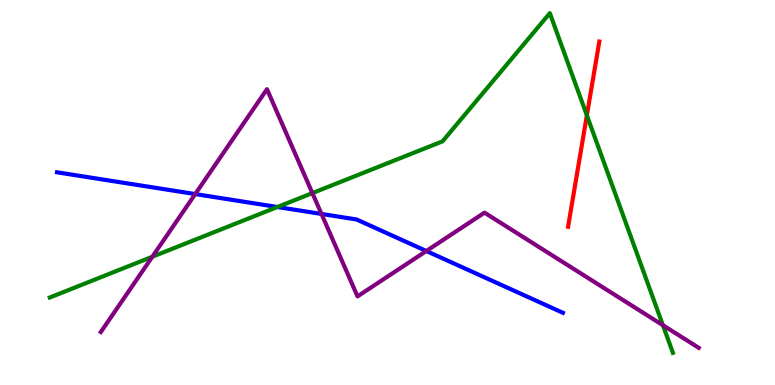[{'lines': ['blue', 'red'], 'intersections': []}, {'lines': ['green', 'red'], 'intersections': [{'x': 7.57, 'y': 7.0}]}, {'lines': ['purple', 'red'], 'intersections': []}, {'lines': ['blue', 'green'], 'intersections': [{'x': 3.58, 'y': 4.62}]}, {'lines': ['blue', 'purple'], 'intersections': [{'x': 2.52, 'y': 4.96}, {'x': 4.15, 'y': 4.44}, {'x': 5.5, 'y': 3.48}]}, {'lines': ['green', 'purple'], 'intersections': [{'x': 1.97, 'y': 3.33}, {'x': 4.03, 'y': 4.98}, {'x': 8.55, 'y': 1.55}]}]